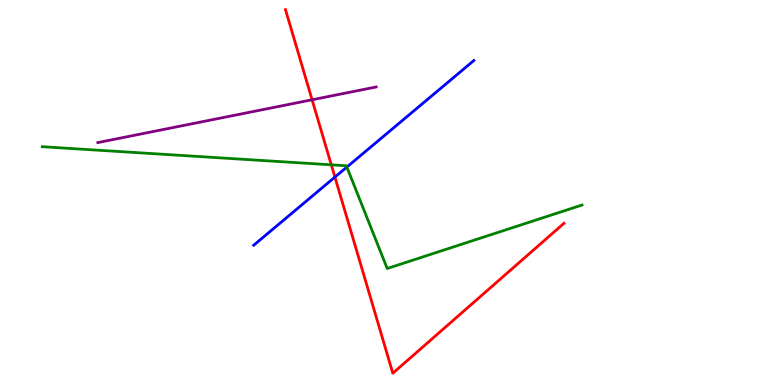[{'lines': ['blue', 'red'], 'intersections': [{'x': 4.32, 'y': 5.4}]}, {'lines': ['green', 'red'], 'intersections': [{'x': 4.27, 'y': 5.72}]}, {'lines': ['purple', 'red'], 'intersections': [{'x': 4.03, 'y': 7.41}]}, {'lines': ['blue', 'green'], 'intersections': [{'x': 4.48, 'y': 5.66}]}, {'lines': ['blue', 'purple'], 'intersections': []}, {'lines': ['green', 'purple'], 'intersections': []}]